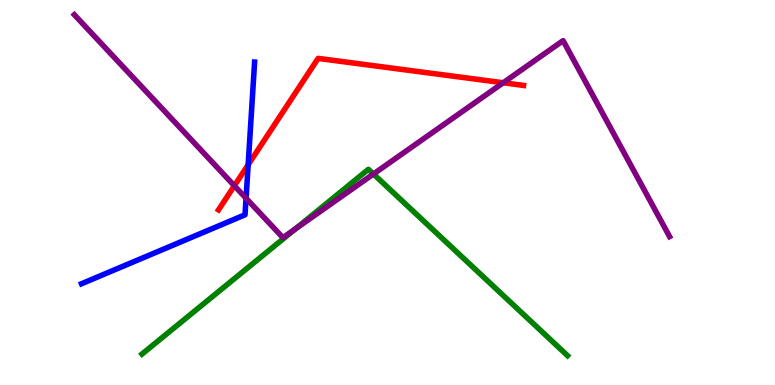[{'lines': ['blue', 'red'], 'intersections': [{'x': 3.2, 'y': 5.72}]}, {'lines': ['green', 'red'], 'intersections': []}, {'lines': ['purple', 'red'], 'intersections': [{'x': 3.02, 'y': 5.17}, {'x': 6.49, 'y': 7.85}]}, {'lines': ['blue', 'green'], 'intersections': []}, {'lines': ['blue', 'purple'], 'intersections': [{'x': 3.17, 'y': 4.85}]}, {'lines': ['green', 'purple'], 'intersections': [{'x': 3.81, 'y': 4.05}, {'x': 4.82, 'y': 5.48}]}]